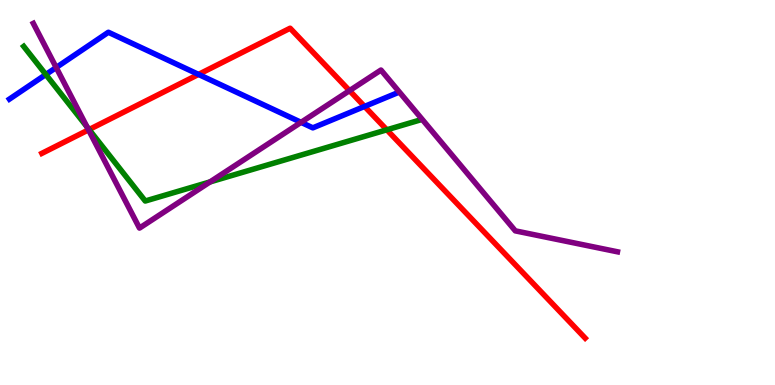[{'lines': ['blue', 'red'], 'intersections': [{'x': 2.56, 'y': 8.07}, {'x': 4.7, 'y': 7.24}]}, {'lines': ['green', 'red'], 'intersections': [{'x': 1.15, 'y': 6.63}, {'x': 4.99, 'y': 6.63}]}, {'lines': ['purple', 'red'], 'intersections': [{'x': 1.14, 'y': 6.63}, {'x': 4.51, 'y': 7.65}]}, {'lines': ['blue', 'green'], 'intersections': [{'x': 0.591, 'y': 8.06}]}, {'lines': ['blue', 'purple'], 'intersections': [{'x': 0.725, 'y': 8.25}, {'x': 3.88, 'y': 6.82}]}, {'lines': ['green', 'purple'], 'intersections': [{'x': 1.12, 'y': 6.7}, {'x': 2.71, 'y': 5.27}]}]